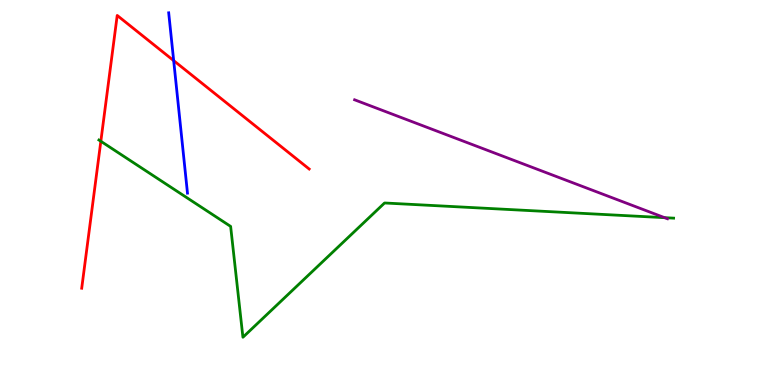[{'lines': ['blue', 'red'], 'intersections': [{'x': 2.24, 'y': 8.43}]}, {'lines': ['green', 'red'], 'intersections': [{'x': 1.3, 'y': 6.33}]}, {'lines': ['purple', 'red'], 'intersections': []}, {'lines': ['blue', 'green'], 'intersections': []}, {'lines': ['blue', 'purple'], 'intersections': []}, {'lines': ['green', 'purple'], 'intersections': [{'x': 8.58, 'y': 4.35}]}]